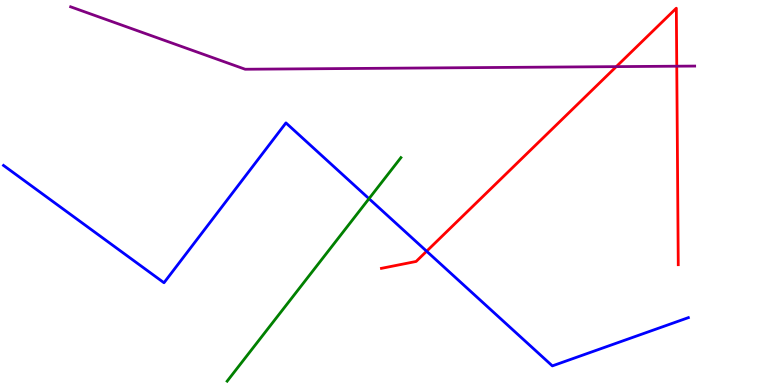[{'lines': ['blue', 'red'], 'intersections': [{'x': 5.5, 'y': 3.47}]}, {'lines': ['green', 'red'], 'intersections': []}, {'lines': ['purple', 'red'], 'intersections': [{'x': 7.95, 'y': 8.27}, {'x': 8.73, 'y': 8.28}]}, {'lines': ['blue', 'green'], 'intersections': [{'x': 4.76, 'y': 4.84}]}, {'lines': ['blue', 'purple'], 'intersections': []}, {'lines': ['green', 'purple'], 'intersections': []}]